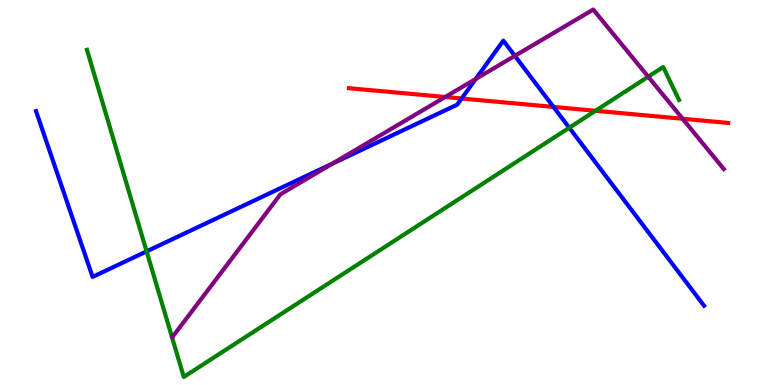[{'lines': ['blue', 'red'], 'intersections': [{'x': 5.96, 'y': 7.44}, {'x': 7.14, 'y': 7.22}]}, {'lines': ['green', 'red'], 'intersections': [{'x': 7.68, 'y': 7.12}]}, {'lines': ['purple', 'red'], 'intersections': [{'x': 5.74, 'y': 7.48}, {'x': 8.81, 'y': 6.92}]}, {'lines': ['blue', 'green'], 'intersections': [{'x': 1.89, 'y': 3.47}, {'x': 7.35, 'y': 6.68}]}, {'lines': ['blue', 'purple'], 'intersections': [{'x': 4.29, 'y': 5.75}, {'x': 6.14, 'y': 7.95}, {'x': 6.64, 'y': 8.55}]}, {'lines': ['green', 'purple'], 'intersections': [{'x': 8.36, 'y': 8.01}]}]